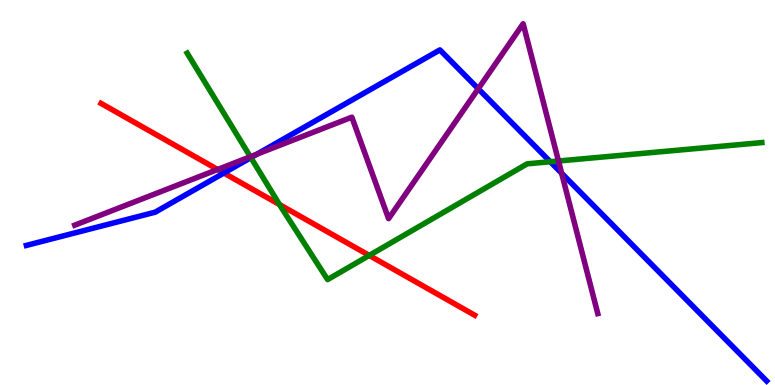[{'lines': ['blue', 'red'], 'intersections': [{'x': 2.89, 'y': 5.51}]}, {'lines': ['green', 'red'], 'intersections': [{'x': 3.61, 'y': 4.69}, {'x': 4.76, 'y': 3.37}]}, {'lines': ['purple', 'red'], 'intersections': [{'x': 2.81, 'y': 5.6}]}, {'lines': ['blue', 'green'], 'intersections': [{'x': 3.24, 'y': 5.91}, {'x': 7.1, 'y': 5.8}]}, {'lines': ['blue', 'purple'], 'intersections': [{'x': 3.32, 'y': 6.0}, {'x': 6.17, 'y': 7.69}, {'x': 7.25, 'y': 5.5}]}, {'lines': ['green', 'purple'], 'intersections': [{'x': 3.23, 'y': 5.93}, {'x': 7.21, 'y': 5.82}]}]